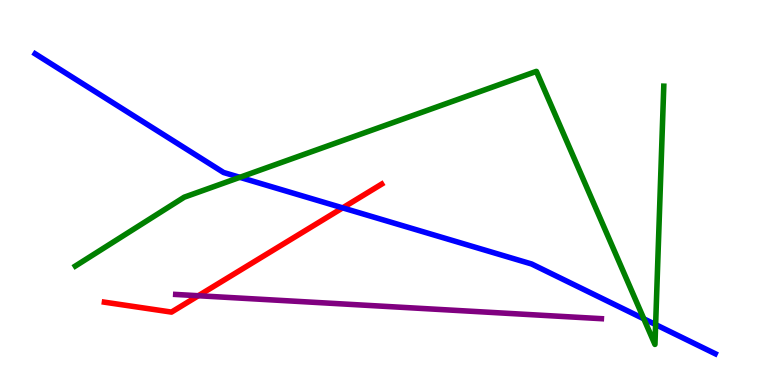[{'lines': ['blue', 'red'], 'intersections': [{'x': 4.42, 'y': 4.6}]}, {'lines': ['green', 'red'], 'intersections': []}, {'lines': ['purple', 'red'], 'intersections': [{'x': 2.56, 'y': 2.32}]}, {'lines': ['blue', 'green'], 'intersections': [{'x': 3.09, 'y': 5.39}, {'x': 8.31, 'y': 1.72}, {'x': 8.46, 'y': 1.57}]}, {'lines': ['blue', 'purple'], 'intersections': []}, {'lines': ['green', 'purple'], 'intersections': []}]